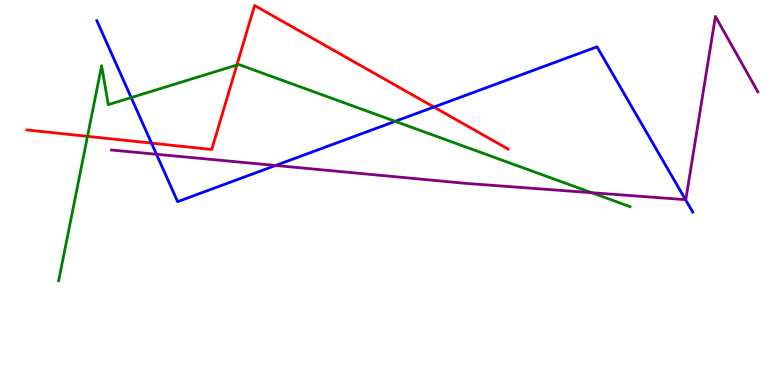[{'lines': ['blue', 'red'], 'intersections': [{'x': 1.95, 'y': 6.28}, {'x': 5.6, 'y': 7.22}]}, {'lines': ['green', 'red'], 'intersections': [{'x': 1.13, 'y': 6.46}, {'x': 3.06, 'y': 8.31}]}, {'lines': ['purple', 'red'], 'intersections': []}, {'lines': ['blue', 'green'], 'intersections': [{'x': 1.69, 'y': 7.47}, {'x': 5.1, 'y': 6.85}]}, {'lines': ['blue', 'purple'], 'intersections': [{'x': 2.02, 'y': 5.99}, {'x': 3.56, 'y': 5.7}, {'x': 8.85, 'y': 4.81}]}, {'lines': ['green', 'purple'], 'intersections': [{'x': 7.63, 'y': 4.99}]}]